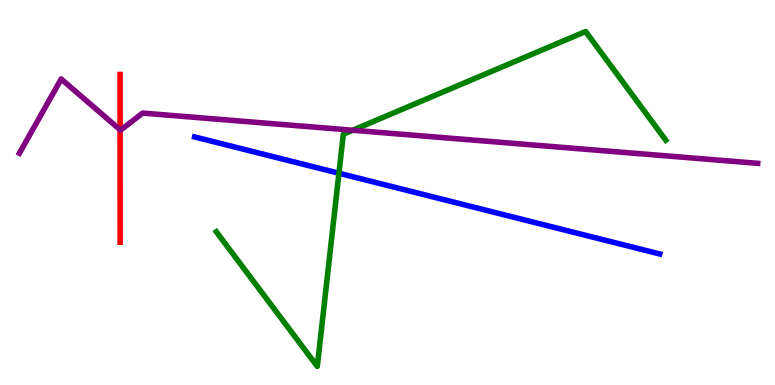[{'lines': ['blue', 'red'], 'intersections': []}, {'lines': ['green', 'red'], 'intersections': []}, {'lines': ['purple', 'red'], 'intersections': [{'x': 1.55, 'y': 6.63}]}, {'lines': ['blue', 'green'], 'intersections': [{'x': 4.37, 'y': 5.5}]}, {'lines': ['blue', 'purple'], 'intersections': []}, {'lines': ['green', 'purple'], 'intersections': [{'x': 4.55, 'y': 6.62}]}]